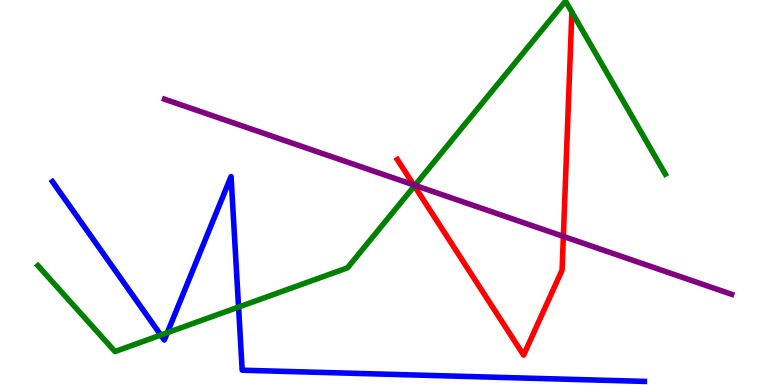[{'lines': ['blue', 'red'], 'intersections': []}, {'lines': ['green', 'red'], 'intersections': [{'x': 5.35, 'y': 5.17}]}, {'lines': ['purple', 'red'], 'intersections': [{'x': 5.34, 'y': 5.2}, {'x': 7.27, 'y': 3.86}]}, {'lines': ['blue', 'green'], 'intersections': [{'x': 2.07, 'y': 1.3}, {'x': 2.16, 'y': 1.36}, {'x': 3.08, 'y': 2.02}]}, {'lines': ['blue', 'purple'], 'intersections': []}, {'lines': ['green', 'purple'], 'intersections': [{'x': 5.35, 'y': 5.19}]}]